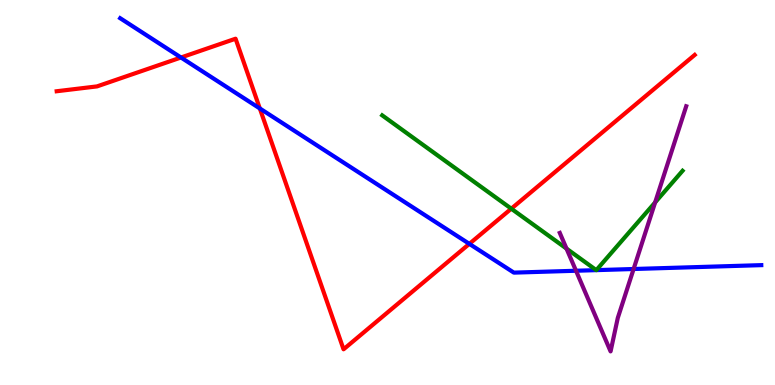[{'lines': ['blue', 'red'], 'intersections': [{'x': 2.34, 'y': 8.51}, {'x': 3.35, 'y': 7.18}, {'x': 6.06, 'y': 3.67}]}, {'lines': ['green', 'red'], 'intersections': [{'x': 6.6, 'y': 4.58}]}, {'lines': ['purple', 'red'], 'intersections': []}, {'lines': ['blue', 'green'], 'intersections': [{'x': 7.69, 'y': 2.98}, {'x': 7.69, 'y': 2.98}]}, {'lines': ['blue', 'purple'], 'intersections': [{'x': 7.43, 'y': 2.97}, {'x': 8.18, 'y': 3.01}]}, {'lines': ['green', 'purple'], 'intersections': [{'x': 7.31, 'y': 3.54}, {'x': 8.45, 'y': 4.74}]}]